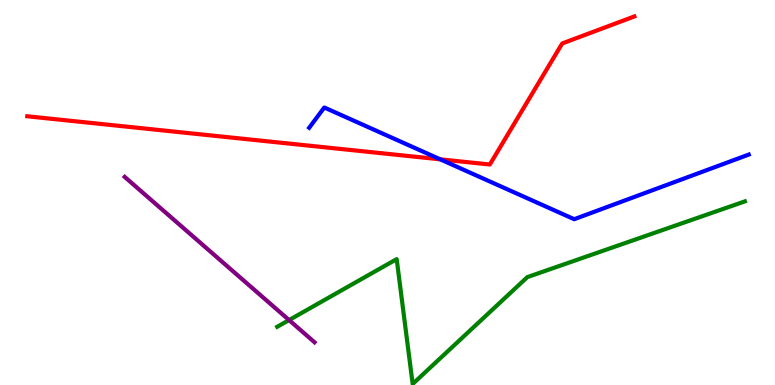[{'lines': ['blue', 'red'], 'intersections': [{'x': 5.68, 'y': 5.86}]}, {'lines': ['green', 'red'], 'intersections': []}, {'lines': ['purple', 'red'], 'intersections': []}, {'lines': ['blue', 'green'], 'intersections': []}, {'lines': ['blue', 'purple'], 'intersections': []}, {'lines': ['green', 'purple'], 'intersections': [{'x': 3.73, 'y': 1.69}]}]